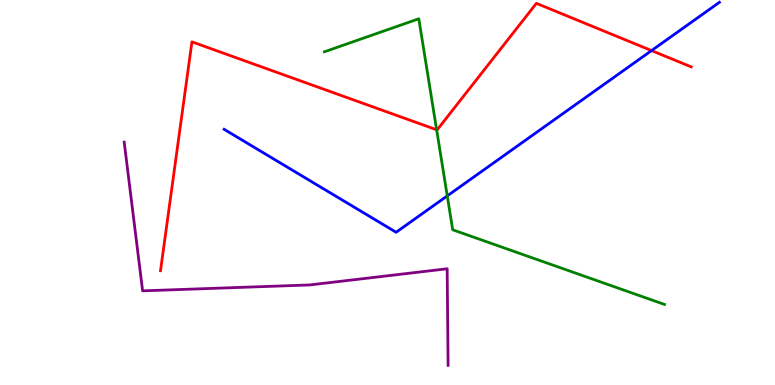[{'lines': ['blue', 'red'], 'intersections': [{'x': 8.41, 'y': 8.69}]}, {'lines': ['green', 'red'], 'intersections': [{'x': 5.63, 'y': 6.63}]}, {'lines': ['purple', 'red'], 'intersections': []}, {'lines': ['blue', 'green'], 'intersections': [{'x': 5.77, 'y': 4.91}]}, {'lines': ['blue', 'purple'], 'intersections': []}, {'lines': ['green', 'purple'], 'intersections': []}]